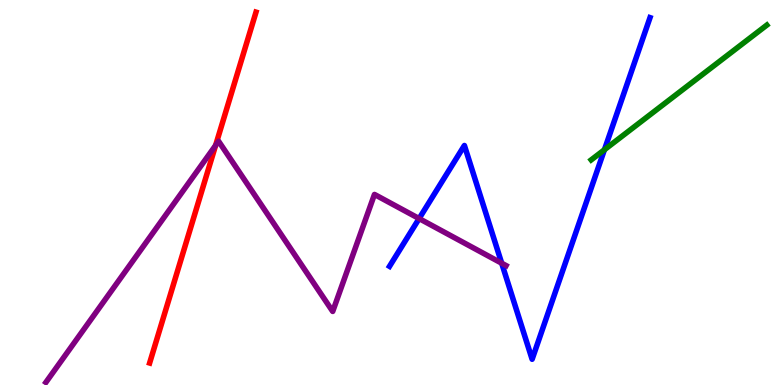[{'lines': ['blue', 'red'], 'intersections': []}, {'lines': ['green', 'red'], 'intersections': []}, {'lines': ['purple', 'red'], 'intersections': [{'x': 2.78, 'y': 6.22}]}, {'lines': ['blue', 'green'], 'intersections': [{'x': 7.8, 'y': 6.11}]}, {'lines': ['blue', 'purple'], 'intersections': [{'x': 5.41, 'y': 4.32}, {'x': 6.47, 'y': 3.16}]}, {'lines': ['green', 'purple'], 'intersections': []}]